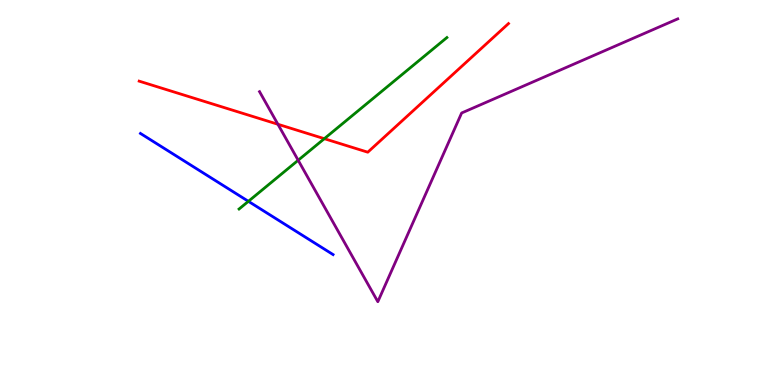[{'lines': ['blue', 'red'], 'intersections': []}, {'lines': ['green', 'red'], 'intersections': [{'x': 4.18, 'y': 6.4}]}, {'lines': ['purple', 'red'], 'intersections': [{'x': 3.59, 'y': 6.77}]}, {'lines': ['blue', 'green'], 'intersections': [{'x': 3.21, 'y': 4.77}]}, {'lines': ['blue', 'purple'], 'intersections': []}, {'lines': ['green', 'purple'], 'intersections': [{'x': 3.85, 'y': 5.84}]}]